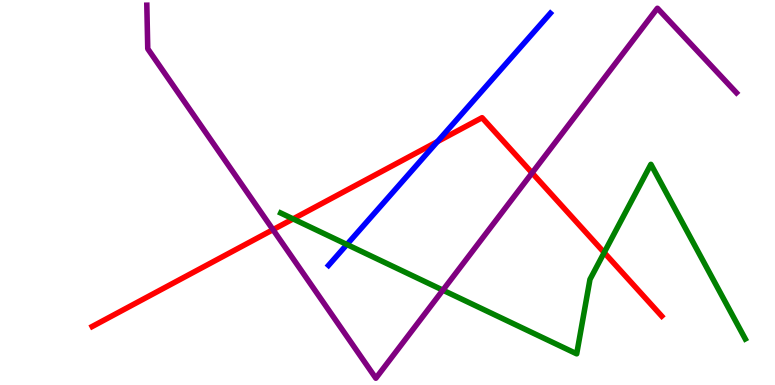[{'lines': ['blue', 'red'], 'intersections': [{'x': 5.64, 'y': 6.32}]}, {'lines': ['green', 'red'], 'intersections': [{'x': 3.78, 'y': 4.31}, {'x': 7.8, 'y': 3.44}]}, {'lines': ['purple', 'red'], 'intersections': [{'x': 3.52, 'y': 4.03}, {'x': 6.87, 'y': 5.51}]}, {'lines': ['blue', 'green'], 'intersections': [{'x': 4.48, 'y': 3.65}]}, {'lines': ['blue', 'purple'], 'intersections': []}, {'lines': ['green', 'purple'], 'intersections': [{'x': 5.71, 'y': 2.46}]}]